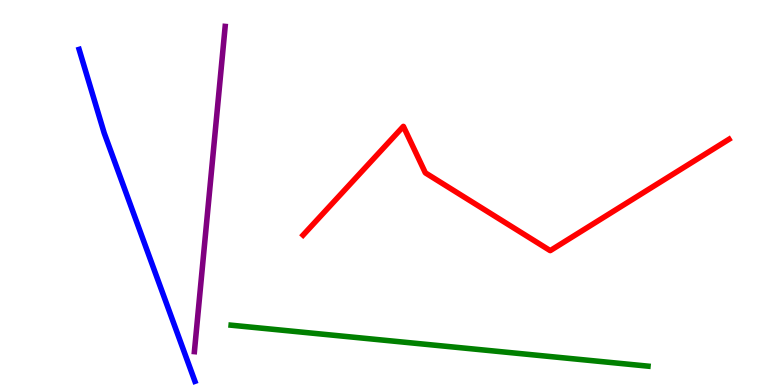[{'lines': ['blue', 'red'], 'intersections': []}, {'lines': ['green', 'red'], 'intersections': []}, {'lines': ['purple', 'red'], 'intersections': []}, {'lines': ['blue', 'green'], 'intersections': []}, {'lines': ['blue', 'purple'], 'intersections': []}, {'lines': ['green', 'purple'], 'intersections': []}]